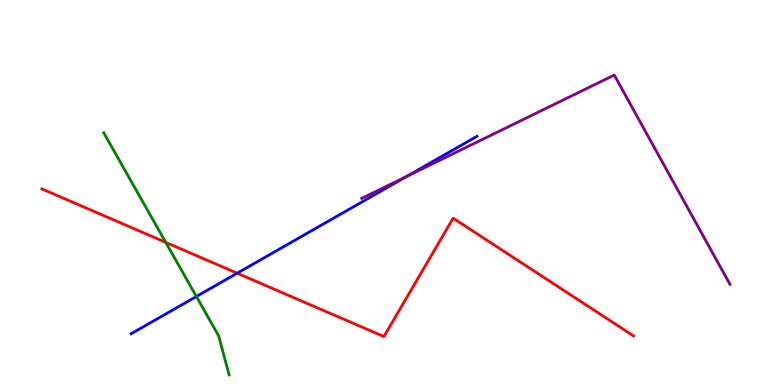[{'lines': ['blue', 'red'], 'intersections': [{'x': 3.06, 'y': 2.9}]}, {'lines': ['green', 'red'], 'intersections': [{'x': 2.14, 'y': 3.7}]}, {'lines': ['purple', 'red'], 'intersections': []}, {'lines': ['blue', 'green'], 'intersections': [{'x': 2.53, 'y': 2.3}]}, {'lines': ['blue', 'purple'], 'intersections': [{'x': 5.25, 'y': 5.42}]}, {'lines': ['green', 'purple'], 'intersections': []}]